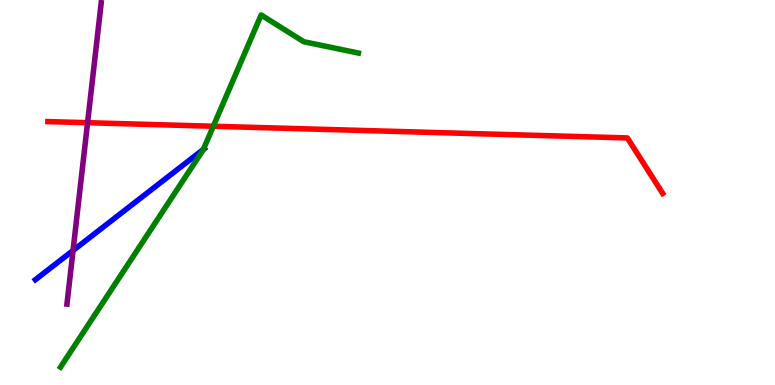[{'lines': ['blue', 'red'], 'intersections': []}, {'lines': ['green', 'red'], 'intersections': [{'x': 2.75, 'y': 6.72}]}, {'lines': ['purple', 'red'], 'intersections': [{'x': 1.13, 'y': 6.81}]}, {'lines': ['blue', 'green'], 'intersections': [{'x': 2.62, 'y': 6.12}]}, {'lines': ['blue', 'purple'], 'intersections': [{'x': 0.943, 'y': 3.49}]}, {'lines': ['green', 'purple'], 'intersections': []}]